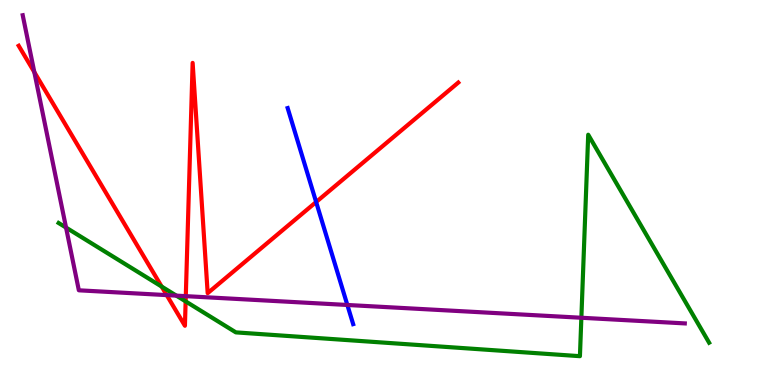[{'lines': ['blue', 'red'], 'intersections': [{'x': 4.08, 'y': 4.75}]}, {'lines': ['green', 'red'], 'intersections': [{'x': 2.09, 'y': 2.56}, {'x': 2.4, 'y': 2.17}]}, {'lines': ['purple', 'red'], 'intersections': [{'x': 0.443, 'y': 8.13}, {'x': 2.15, 'y': 2.33}, {'x': 2.4, 'y': 2.31}]}, {'lines': ['blue', 'green'], 'intersections': []}, {'lines': ['blue', 'purple'], 'intersections': [{'x': 4.48, 'y': 2.08}]}, {'lines': ['green', 'purple'], 'intersections': [{'x': 0.852, 'y': 4.09}, {'x': 2.28, 'y': 2.32}, {'x': 7.5, 'y': 1.75}]}]